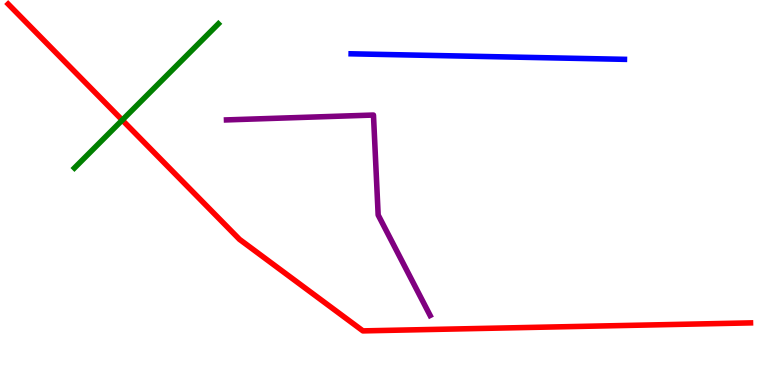[{'lines': ['blue', 'red'], 'intersections': []}, {'lines': ['green', 'red'], 'intersections': [{'x': 1.58, 'y': 6.88}]}, {'lines': ['purple', 'red'], 'intersections': []}, {'lines': ['blue', 'green'], 'intersections': []}, {'lines': ['blue', 'purple'], 'intersections': []}, {'lines': ['green', 'purple'], 'intersections': []}]